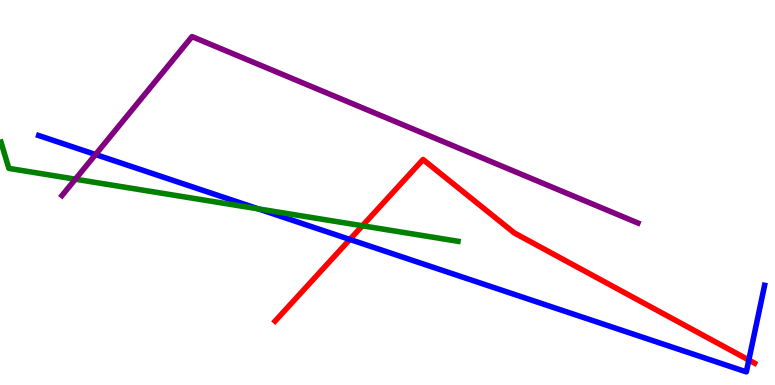[{'lines': ['blue', 'red'], 'intersections': [{'x': 4.51, 'y': 3.78}, {'x': 9.66, 'y': 0.648}]}, {'lines': ['green', 'red'], 'intersections': [{'x': 4.68, 'y': 4.14}]}, {'lines': ['purple', 'red'], 'intersections': []}, {'lines': ['blue', 'green'], 'intersections': [{'x': 3.33, 'y': 4.57}]}, {'lines': ['blue', 'purple'], 'intersections': [{'x': 1.23, 'y': 5.99}]}, {'lines': ['green', 'purple'], 'intersections': [{'x': 0.973, 'y': 5.35}]}]